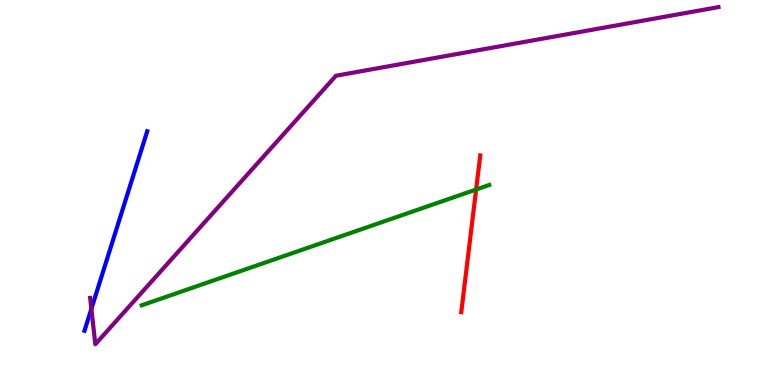[{'lines': ['blue', 'red'], 'intersections': []}, {'lines': ['green', 'red'], 'intersections': [{'x': 6.14, 'y': 5.08}]}, {'lines': ['purple', 'red'], 'intersections': []}, {'lines': ['blue', 'green'], 'intersections': []}, {'lines': ['blue', 'purple'], 'intersections': [{'x': 1.18, 'y': 1.98}]}, {'lines': ['green', 'purple'], 'intersections': []}]